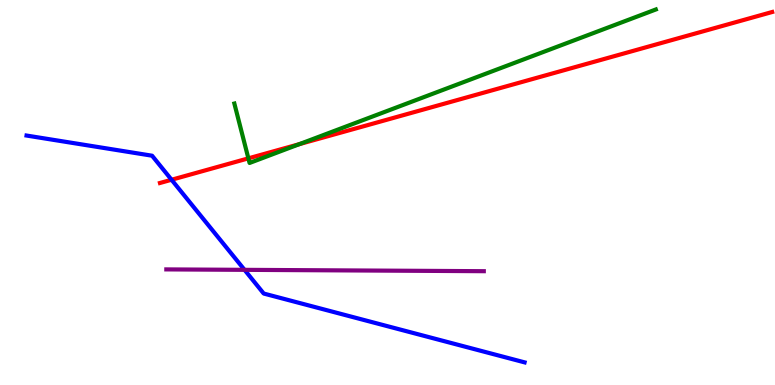[{'lines': ['blue', 'red'], 'intersections': [{'x': 2.21, 'y': 5.33}]}, {'lines': ['green', 'red'], 'intersections': [{'x': 3.2, 'y': 5.89}, {'x': 3.86, 'y': 6.26}]}, {'lines': ['purple', 'red'], 'intersections': []}, {'lines': ['blue', 'green'], 'intersections': []}, {'lines': ['blue', 'purple'], 'intersections': [{'x': 3.16, 'y': 2.99}]}, {'lines': ['green', 'purple'], 'intersections': []}]